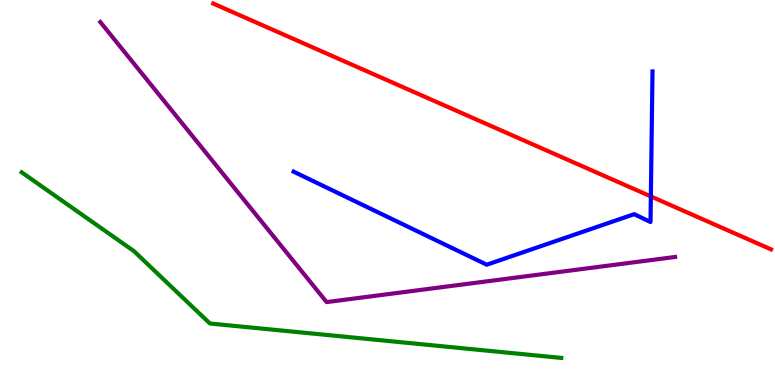[{'lines': ['blue', 'red'], 'intersections': [{'x': 8.4, 'y': 4.9}]}, {'lines': ['green', 'red'], 'intersections': []}, {'lines': ['purple', 'red'], 'intersections': []}, {'lines': ['blue', 'green'], 'intersections': []}, {'lines': ['blue', 'purple'], 'intersections': []}, {'lines': ['green', 'purple'], 'intersections': []}]